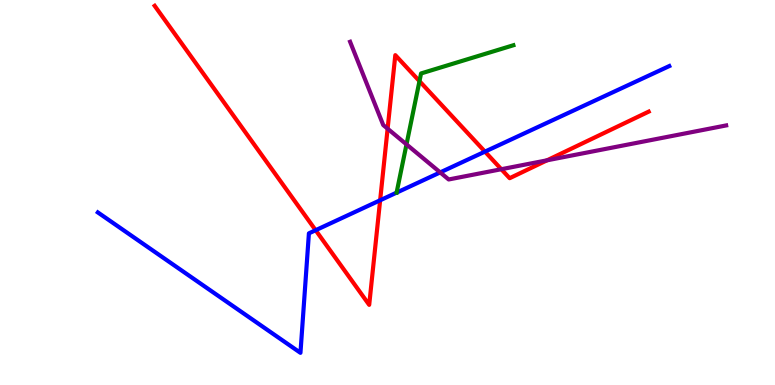[{'lines': ['blue', 'red'], 'intersections': [{'x': 4.07, 'y': 4.02}, {'x': 4.9, 'y': 4.8}, {'x': 6.26, 'y': 6.06}]}, {'lines': ['green', 'red'], 'intersections': [{'x': 5.41, 'y': 7.89}]}, {'lines': ['purple', 'red'], 'intersections': [{'x': 5.0, 'y': 6.66}, {'x': 6.47, 'y': 5.6}, {'x': 7.06, 'y': 5.84}]}, {'lines': ['blue', 'green'], 'intersections': []}, {'lines': ['blue', 'purple'], 'intersections': [{'x': 5.68, 'y': 5.52}]}, {'lines': ['green', 'purple'], 'intersections': [{'x': 5.25, 'y': 6.25}]}]